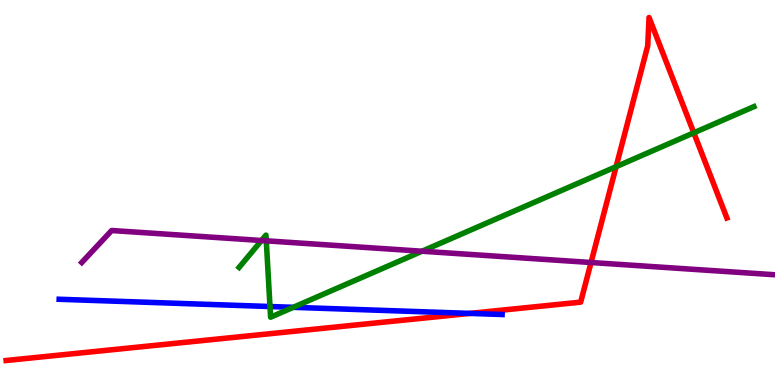[{'lines': ['blue', 'red'], 'intersections': [{'x': 6.06, 'y': 1.86}]}, {'lines': ['green', 'red'], 'intersections': [{'x': 7.95, 'y': 5.67}, {'x': 8.95, 'y': 6.55}]}, {'lines': ['purple', 'red'], 'intersections': [{'x': 7.63, 'y': 3.18}]}, {'lines': ['blue', 'green'], 'intersections': [{'x': 3.48, 'y': 2.04}, {'x': 3.78, 'y': 2.02}]}, {'lines': ['blue', 'purple'], 'intersections': []}, {'lines': ['green', 'purple'], 'intersections': [{'x': 3.37, 'y': 3.75}, {'x': 3.44, 'y': 3.74}, {'x': 5.45, 'y': 3.47}]}]